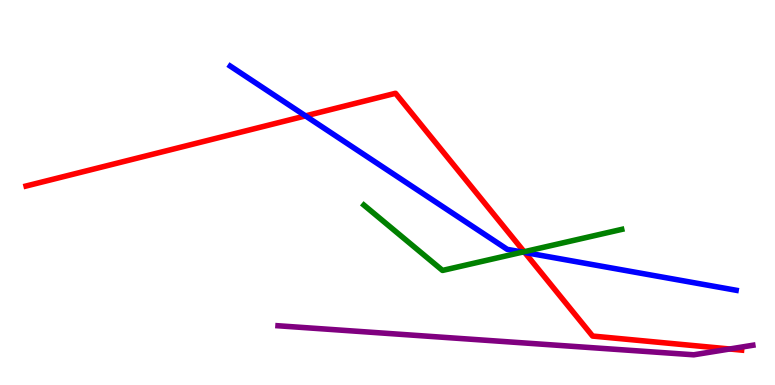[{'lines': ['blue', 'red'], 'intersections': [{'x': 3.94, 'y': 6.99}, {'x': 6.77, 'y': 3.44}]}, {'lines': ['green', 'red'], 'intersections': [{'x': 6.76, 'y': 3.46}]}, {'lines': ['purple', 'red'], 'intersections': [{'x': 9.42, 'y': 0.935}]}, {'lines': ['blue', 'green'], 'intersections': [{'x': 6.74, 'y': 3.45}]}, {'lines': ['blue', 'purple'], 'intersections': []}, {'lines': ['green', 'purple'], 'intersections': []}]